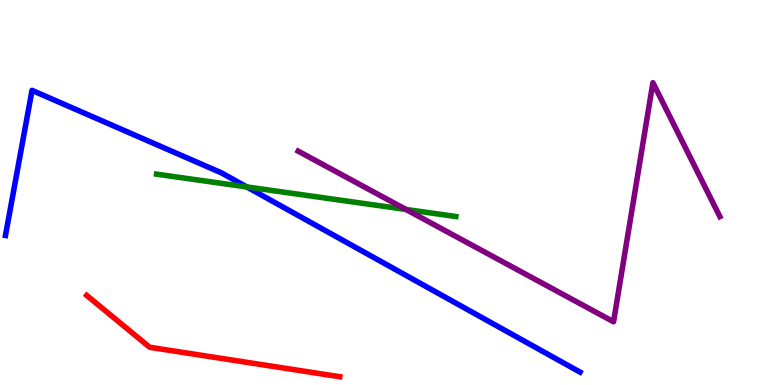[{'lines': ['blue', 'red'], 'intersections': []}, {'lines': ['green', 'red'], 'intersections': []}, {'lines': ['purple', 'red'], 'intersections': []}, {'lines': ['blue', 'green'], 'intersections': [{'x': 3.18, 'y': 5.14}]}, {'lines': ['blue', 'purple'], 'intersections': []}, {'lines': ['green', 'purple'], 'intersections': [{'x': 5.24, 'y': 4.56}]}]